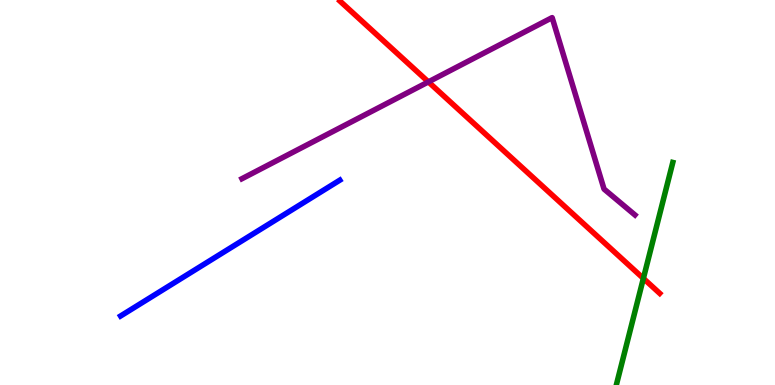[{'lines': ['blue', 'red'], 'intersections': []}, {'lines': ['green', 'red'], 'intersections': [{'x': 8.3, 'y': 2.77}]}, {'lines': ['purple', 'red'], 'intersections': [{'x': 5.53, 'y': 7.87}]}, {'lines': ['blue', 'green'], 'intersections': []}, {'lines': ['blue', 'purple'], 'intersections': []}, {'lines': ['green', 'purple'], 'intersections': []}]